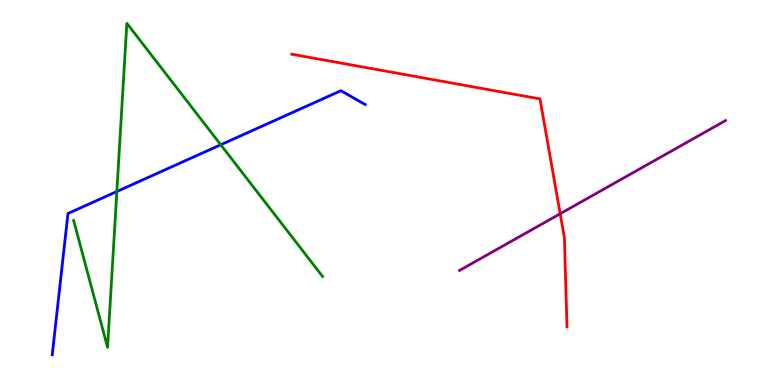[{'lines': ['blue', 'red'], 'intersections': []}, {'lines': ['green', 'red'], 'intersections': []}, {'lines': ['purple', 'red'], 'intersections': [{'x': 7.23, 'y': 4.45}]}, {'lines': ['blue', 'green'], 'intersections': [{'x': 1.51, 'y': 5.03}, {'x': 2.85, 'y': 6.24}]}, {'lines': ['blue', 'purple'], 'intersections': []}, {'lines': ['green', 'purple'], 'intersections': []}]